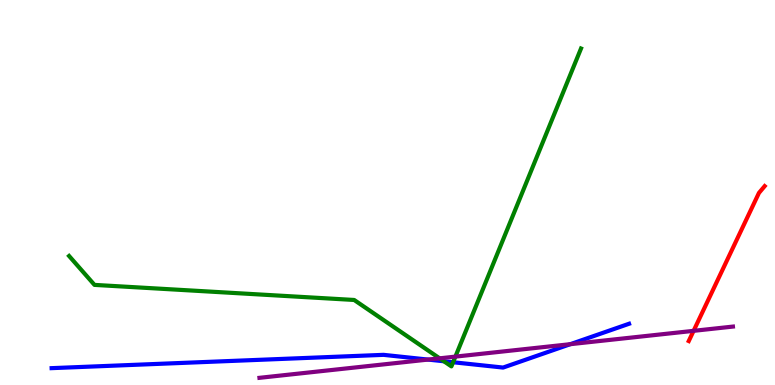[{'lines': ['blue', 'red'], 'intersections': []}, {'lines': ['green', 'red'], 'intersections': []}, {'lines': ['purple', 'red'], 'intersections': [{'x': 8.95, 'y': 1.41}]}, {'lines': ['blue', 'green'], 'intersections': [{'x': 5.73, 'y': 0.616}, {'x': 5.85, 'y': 0.591}]}, {'lines': ['blue', 'purple'], 'intersections': [{'x': 5.52, 'y': 0.66}, {'x': 7.36, 'y': 1.06}]}, {'lines': ['green', 'purple'], 'intersections': [{'x': 5.67, 'y': 0.693}, {'x': 5.88, 'y': 0.737}]}]